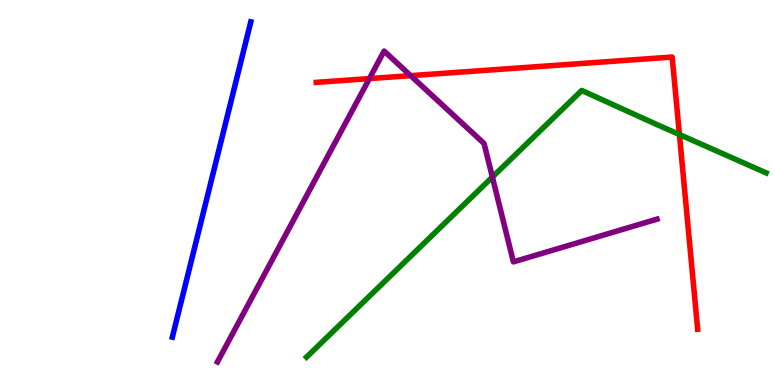[{'lines': ['blue', 'red'], 'intersections': []}, {'lines': ['green', 'red'], 'intersections': [{'x': 8.77, 'y': 6.51}]}, {'lines': ['purple', 'red'], 'intersections': [{'x': 4.77, 'y': 7.96}, {'x': 5.3, 'y': 8.03}]}, {'lines': ['blue', 'green'], 'intersections': []}, {'lines': ['blue', 'purple'], 'intersections': []}, {'lines': ['green', 'purple'], 'intersections': [{'x': 6.35, 'y': 5.4}]}]